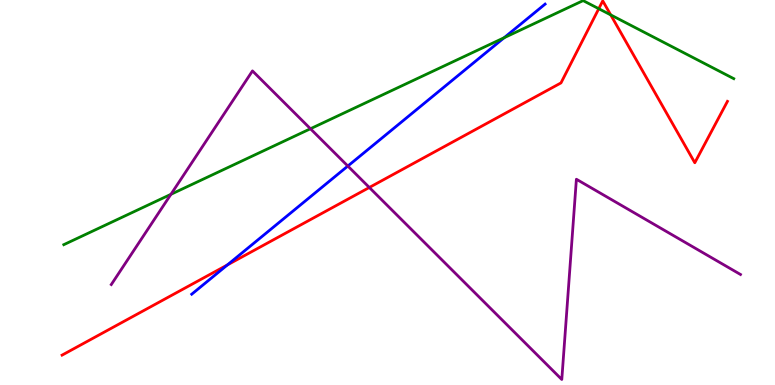[{'lines': ['blue', 'red'], 'intersections': [{'x': 2.93, 'y': 3.12}]}, {'lines': ['green', 'red'], 'intersections': [{'x': 7.73, 'y': 9.77}, {'x': 7.88, 'y': 9.61}]}, {'lines': ['purple', 'red'], 'intersections': [{'x': 4.77, 'y': 5.13}]}, {'lines': ['blue', 'green'], 'intersections': [{'x': 6.51, 'y': 9.02}]}, {'lines': ['blue', 'purple'], 'intersections': [{'x': 4.49, 'y': 5.69}]}, {'lines': ['green', 'purple'], 'intersections': [{'x': 2.21, 'y': 4.95}, {'x': 4.01, 'y': 6.66}]}]